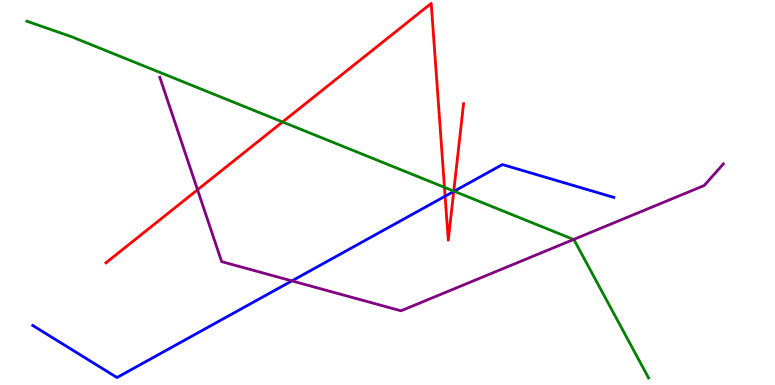[{'lines': ['blue', 'red'], 'intersections': [{'x': 5.74, 'y': 4.9}, {'x': 5.85, 'y': 5.03}]}, {'lines': ['green', 'red'], 'intersections': [{'x': 3.65, 'y': 6.83}, {'x': 5.74, 'y': 5.13}, {'x': 5.86, 'y': 5.04}]}, {'lines': ['purple', 'red'], 'intersections': [{'x': 2.55, 'y': 5.07}]}, {'lines': ['blue', 'green'], 'intersections': [{'x': 5.86, 'y': 5.03}]}, {'lines': ['blue', 'purple'], 'intersections': [{'x': 3.77, 'y': 2.7}]}, {'lines': ['green', 'purple'], 'intersections': [{'x': 7.4, 'y': 3.78}]}]